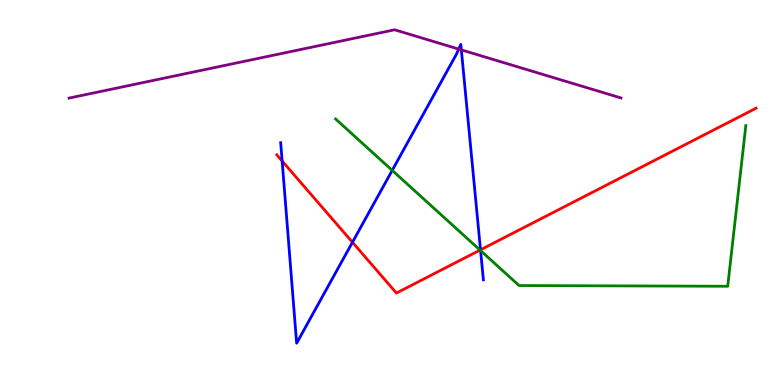[{'lines': ['blue', 'red'], 'intersections': [{'x': 3.64, 'y': 5.82}, {'x': 4.55, 'y': 3.71}, {'x': 6.2, 'y': 3.51}]}, {'lines': ['green', 'red'], 'intersections': [{'x': 6.19, 'y': 3.5}]}, {'lines': ['purple', 'red'], 'intersections': []}, {'lines': ['blue', 'green'], 'intersections': [{'x': 5.06, 'y': 5.57}, {'x': 6.2, 'y': 3.49}]}, {'lines': ['blue', 'purple'], 'intersections': [{'x': 5.92, 'y': 8.72}, {'x': 5.95, 'y': 8.7}]}, {'lines': ['green', 'purple'], 'intersections': []}]